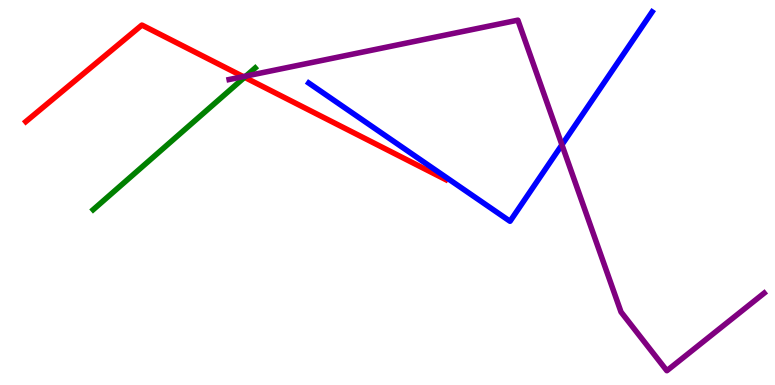[{'lines': ['blue', 'red'], 'intersections': []}, {'lines': ['green', 'red'], 'intersections': [{'x': 3.16, 'y': 7.99}]}, {'lines': ['purple', 'red'], 'intersections': [{'x': 3.14, 'y': 8.01}]}, {'lines': ['blue', 'green'], 'intersections': []}, {'lines': ['blue', 'purple'], 'intersections': [{'x': 7.25, 'y': 6.24}]}, {'lines': ['green', 'purple'], 'intersections': [{'x': 3.17, 'y': 8.02}]}]